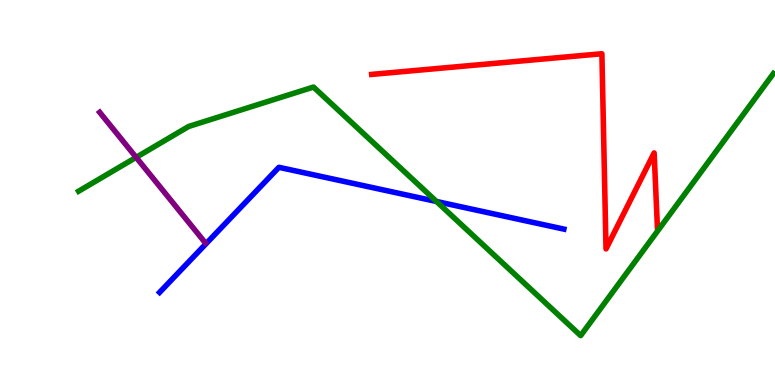[{'lines': ['blue', 'red'], 'intersections': []}, {'lines': ['green', 'red'], 'intersections': []}, {'lines': ['purple', 'red'], 'intersections': []}, {'lines': ['blue', 'green'], 'intersections': [{'x': 5.63, 'y': 4.77}]}, {'lines': ['blue', 'purple'], 'intersections': []}, {'lines': ['green', 'purple'], 'intersections': [{'x': 1.76, 'y': 5.91}]}]